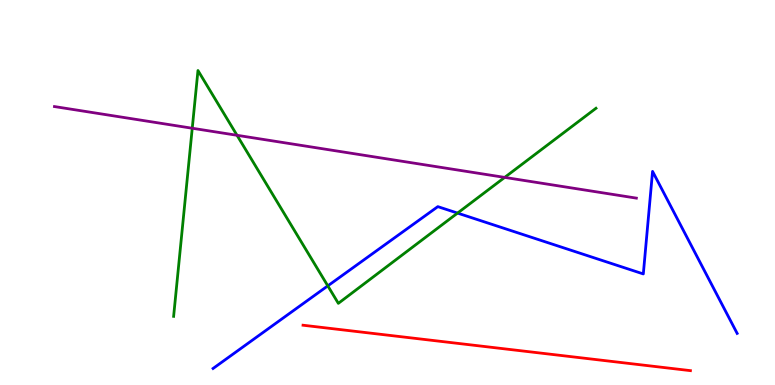[{'lines': ['blue', 'red'], 'intersections': []}, {'lines': ['green', 'red'], 'intersections': []}, {'lines': ['purple', 'red'], 'intersections': []}, {'lines': ['blue', 'green'], 'intersections': [{'x': 4.23, 'y': 2.58}, {'x': 5.9, 'y': 4.47}]}, {'lines': ['blue', 'purple'], 'intersections': []}, {'lines': ['green', 'purple'], 'intersections': [{'x': 2.48, 'y': 6.67}, {'x': 3.06, 'y': 6.49}, {'x': 6.51, 'y': 5.39}]}]